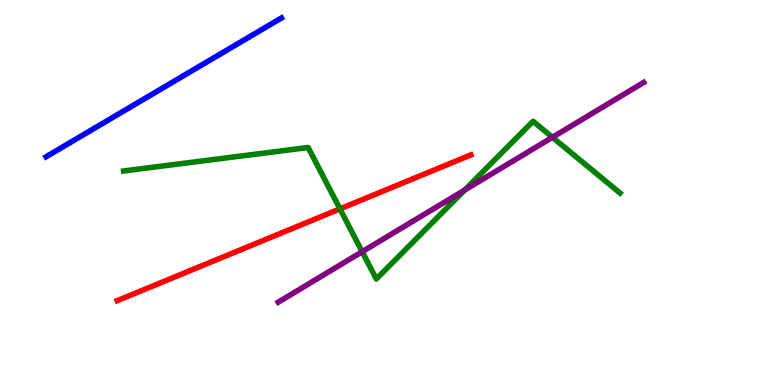[{'lines': ['blue', 'red'], 'intersections': []}, {'lines': ['green', 'red'], 'intersections': [{'x': 4.39, 'y': 4.57}]}, {'lines': ['purple', 'red'], 'intersections': []}, {'lines': ['blue', 'green'], 'intersections': []}, {'lines': ['blue', 'purple'], 'intersections': []}, {'lines': ['green', 'purple'], 'intersections': [{'x': 4.67, 'y': 3.46}, {'x': 6.0, 'y': 5.06}, {'x': 7.13, 'y': 6.43}]}]